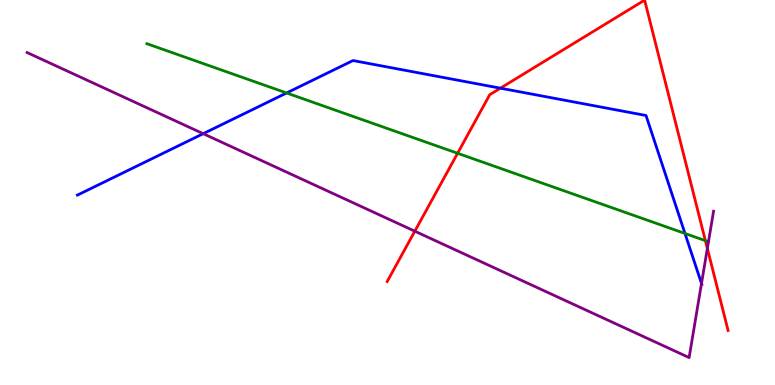[{'lines': ['blue', 'red'], 'intersections': [{'x': 6.46, 'y': 7.71}]}, {'lines': ['green', 'red'], 'intersections': [{'x': 5.9, 'y': 6.02}, {'x': 9.1, 'y': 3.75}]}, {'lines': ['purple', 'red'], 'intersections': [{'x': 5.35, 'y': 3.99}, {'x': 9.13, 'y': 3.55}]}, {'lines': ['blue', 'green'], 'intersections': [{'x': 3.7, 'y': 7.59}, {'x': 8.84, 'y': 3.94}]}, {'lines': ['blue', 'purple'], 'intersections': [{'x': 2.62, 'y': 6.53}, {'x': 9.05, 'y': 2.64}]}, {'lines': ['green', 'purple'], 'intersections': []}]